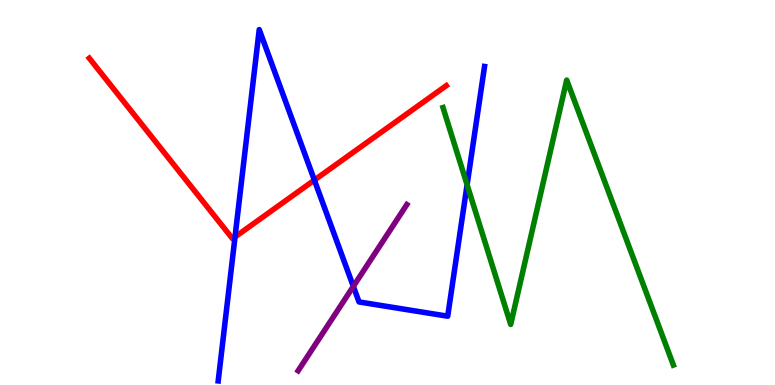[{'lines': ['blue', 'red'], 'intersections': [{'x': 3.03, 'y': 3.85}, {'x': 4.06, 'y': 5.32}]}, {'lines': ['green', 'red'], 'intersections': []}, {'lines': ['purple', 'red'], 'intersections': []}, {'lines': ['blue', 'green'], 'intersections': [{'x': 6.03, 'y': 5.2}]}, {'lines': ['blue', 'purple'], 'intersections': [{'x': 4.56, 'y': 2.56}]}, {'lines': ['green', 'purple'], 'intersections': []}]